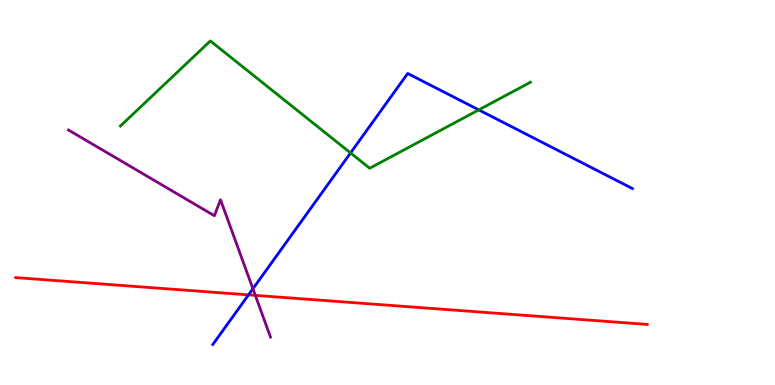[{'lines': ['blue', 'red'], 'intersections': [{'x': 3.21, 'y': 2.34}]}, {'lines': ['green', 'red'], 'intersections': []}, {'lines': ['purple', 'red'], 'intersections': [{'x': 3.29, 'y': 2.33}]}, {'lines': ['blue', 'green'], 'intersections': [{'x': 4.52, 'y': 6.03}, {'x': 6.18, 'y': 7.15}]}, {'lines': ['blue', 'purple'], 'intersections': [{'x': 3.26, 'y': 2.5}]}, {'lines': ['green', 'purple'], 'intersections': []}]